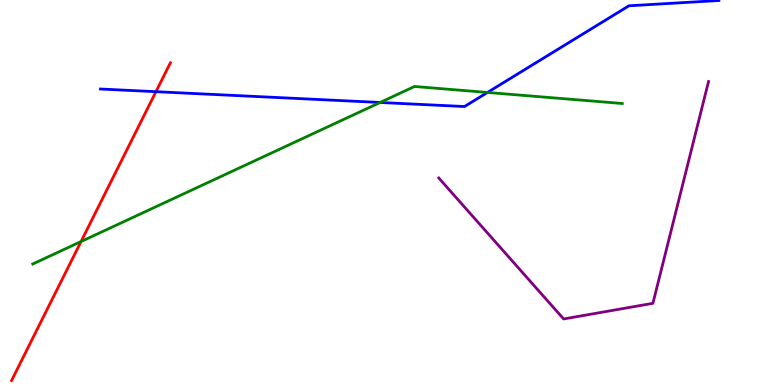[{'lines': ['blue', 'red'], 'intersections': [{'x': 2.01, 'y': 7.62}]}, {'lines': ['green', 'red'], 'intersections': [{'x': 1.05, 'y': 3.73}]}, {'lines': ['purple', 'red'], 'intersections': []}, {'lines': ['blue', 'green'], 'intersections': [{'x': 4.9, 'y': 7.34}, {'x': 6.29, 'y': 7.6}]}, {'lines': ['blue', 'purple'], 'intersections': []}, {'lines': ['green', 'purple'], 'intersections': []}]